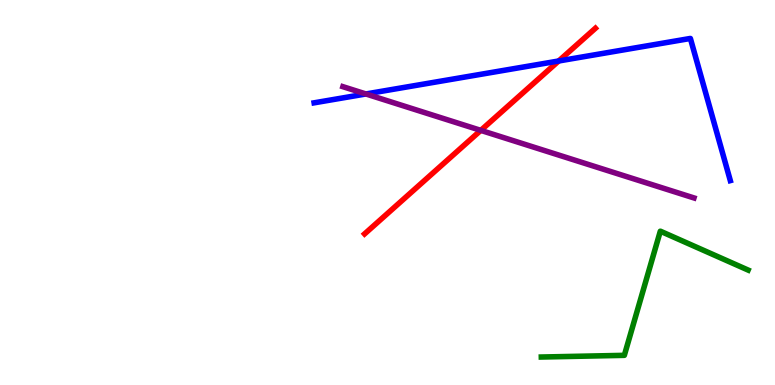[{'lines': ['blue', 'red'], 'intersections': [{'x': 7.21, 'y': 8.42}]}, {'lines': ['green', 'red'], 'intersections': []}, {'lines': ['purple', 'red'], 'intersections': [{'x': 6.2, 'y': 6.61}]}, {'lines': ['blue', 'green'], 'intersections': []}, {'lines': ['blue', 'purple'], 'intersections': [{'x': 4.72, 'y': 7.56}]}, {'lines': ['green', 'purple'], 'intersections': []}]